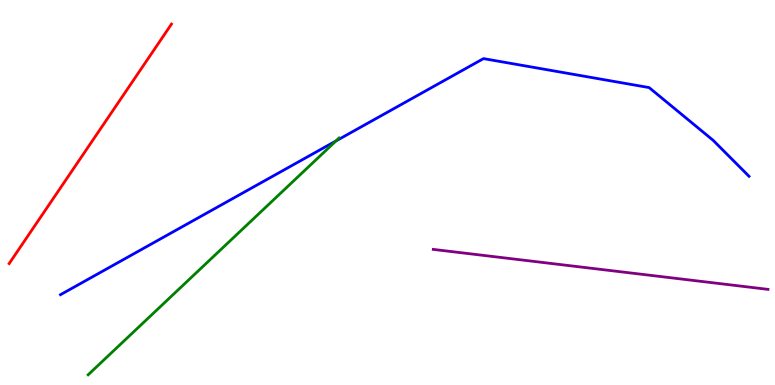[{'lines': ['blue', 'red'], 'intersections': []}, {'lines': ['green', 'red'], 'intersections': []}, {'lines': ['purple', 'red'], 'intersections': []}, {'lines': ['blue', 'green'], 'intersections': [{'x': 4.33, 'y': 6.34}]}, {'lines': ['blue', 'purple'], 'intersections': []}, {'lines': ['green', 'purple'], 'intersections': []}]